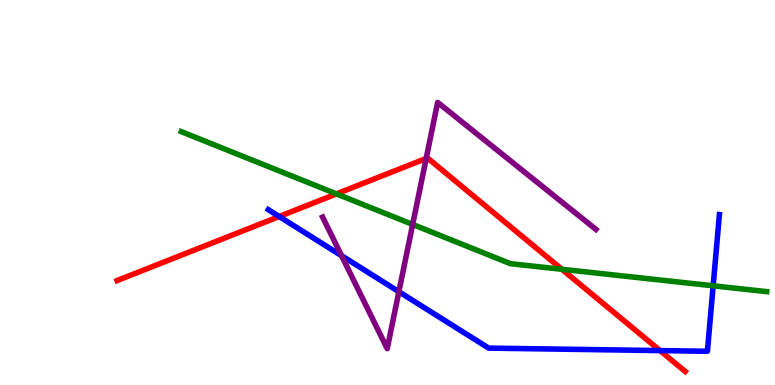[{'lines': ['blue', 'red'], 'intersections': [{'x': 3.6, 'y': 4.38}, {'x': 8.52, 'y': 0.894}]}, {'lines': ['green', 'red'], 'intersections': [{'x': 4.34, 'y': 4.96}, {'x': 7.25, 'y': 3.01}]}, {'lines': ['purple', 'red'], 'intersections': [{'x': 5.5, 'y': 5.88}]}, {'lines': ['blue', 'green'], 'intersections': [{'x': 9.2, 'y': 2.58}]}, {'lines': ['blue', 'purple'], 'intersections': [{'x': 4.41, 'y': 3.36}, {'x': 5.15, 'y': 2.42}]}, {'lines': ['green', 'purple'], 'intersections': [{'x': 5.32, 'y': 4.17}]}]